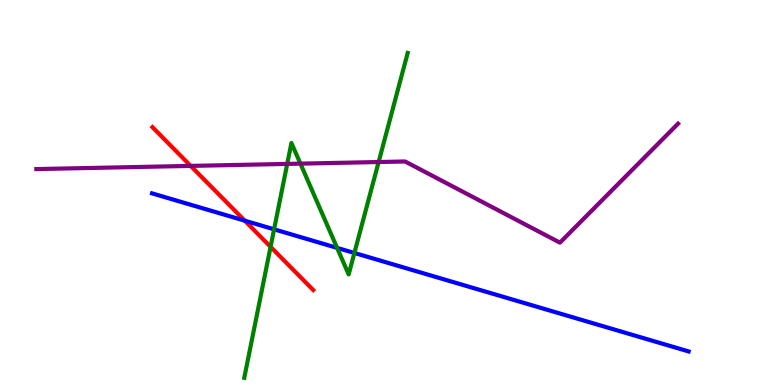[{'lines': ['blue', 'red'], 'intersections': [{'x': 3.16, 'y': 4.27}]}, {'lines': ['green', 'red'], 'intersections': [{'x': 3.49, 'y': 3.59}]}, {'lines': ['purple', 'red'], 'intersections': [{'x': 2.46, 'y': 5.69}]}, {'lines': ['blue', 'green'], 'intersections': [{'x': 3.54, 'y': 4.04}, {'x': 4.35, 'y': 3.56}, {'x': 4.57, 'y': 3.43}]}, {'lines': ['blue', 'purple'], 'intersections': []}, {'lines': ['green', 'purple'], 'intersections': [{'x': 3.71, 'y': 5.74}, {'x': 3.88, 'y': 5.75}, {'x': 4.89, 'y': 5.79}]}]